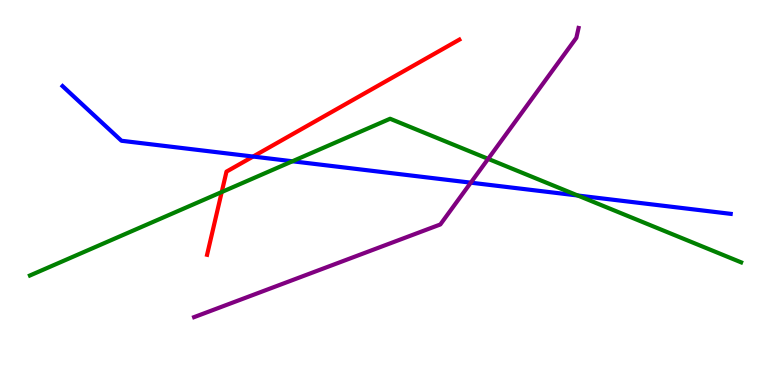[{'lines': ['blue', 'red'], 'intersections': [{'x': 3.27, 'y': 5.93}]}, {'lines': ['green', 'red'], 'intersections': [{'x': 2.86, 'y': 5.01}]}, {'lines': ['purple', 'red'], 'intersections': []}, {'lines': ['blue', 'green'], 'intersections': [{'x': 3.77, 'y': 5.81}, {'x': 7.45, 'y': 4.92}]}, {'lines': ['blue', 'purple'], 'intersections': [{'x': 6.07, 'y': 5.26}]}, {'lines': ['green', 'purple'], 'intersections': [{'x': 6.3, 'y': 5.87}]}]